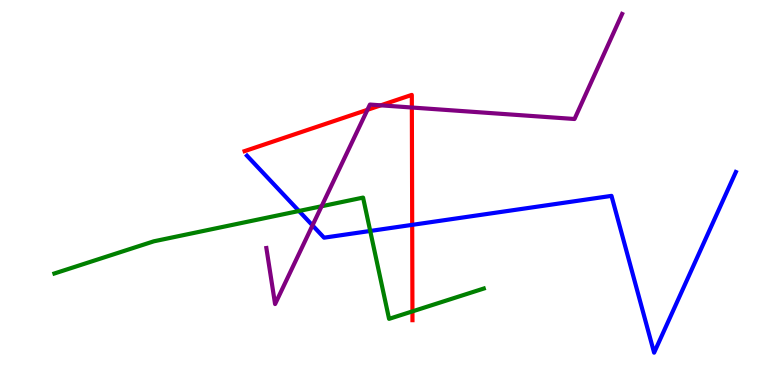[{'lines': ['blue', 'red'], 'intersections': [{'x': 5.32, 'y': 4.16}]}, {'lines': ['green', 'red'], 'intersections': [{'x': 5.32, 'y': 1.91}]}, {'lines': ['purple', 'red'], 'intersections': [{'x': 4.74, 'y': 7.15}, {'x': 4.91, 'y': 7.26}, {'x': 5.31, 'y': 7.21}]}, {'lines': ['blue', 'green'], 'intersections': [{'x': 3.86, 'y': 4.52}, {'x': 4.78, 'y': 4.0}]}, {'lines': ['blue', 'purple'], 'intersections': [{'x': 4.03, 'y': 4.15}]}, {'lines': ['green', 'purple'], 'intersections': [{'x': 4.15, 'y': 4.64}]}]